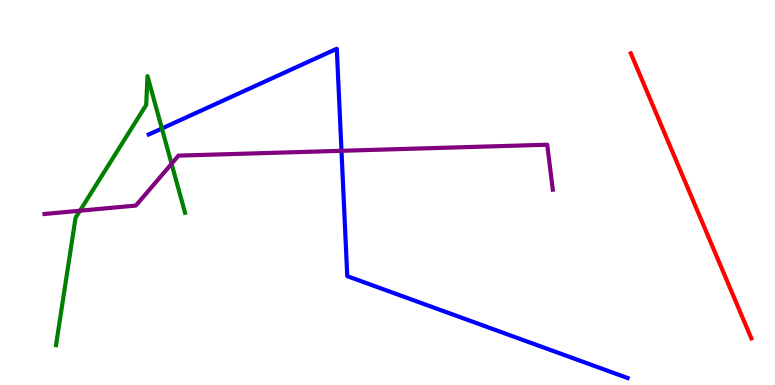[{'lines': ['blue', 'red'], 'intersections': []}, {'lines': ['green', 'red'], 'intersections': []}, {'lines': ['purple', 'red'], 'intersections': []}, {'lines': ['blue', 'green'], 'intersections': [{'x': 2.09, 'y': 6.66}]}, {'lines': ['blue', 'purple'], 'intersections': [{'x': 4.41, 'y': 6.08}]}, {'lines': ['green', 'purple'], 'intersections': [{'x': 1.03, 'y': 4.53}, {'x': 2.21, 'y': 5.75}]}]